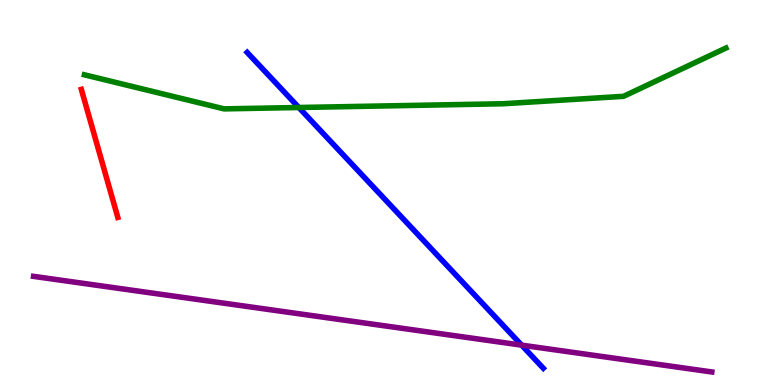[{'lines': ['blue', 'red'], 'intersections': []}, {'lines': ['green', 'red'], 'intersections': []}, {'lines': ['purple', 'red'], 'intersections': []}, {'lines': ['blue', 'green'], 'intersections': [{'x': 3.86, 'y': 7.21}]}, {'lines': ['blue', 'purple'], 'intersections': [{'x': 6.73, 'y': 1.04}]}, {'lines': ['green', 'purple'], 'intersections': []}]